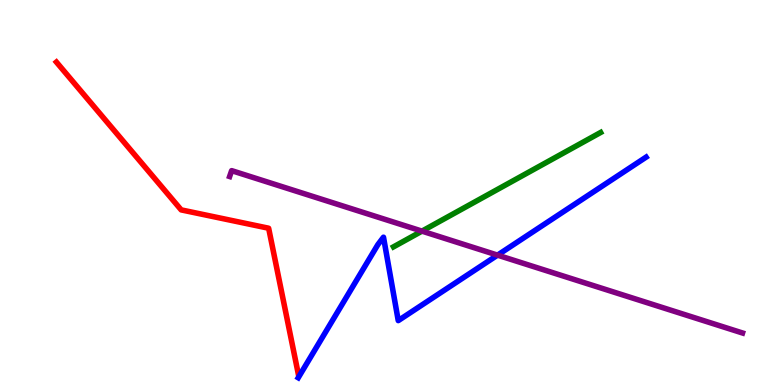[{'lines': ['blue', 'red'], 'intersections': []}, {'lines': ['green', 'red'], 'intersections': []}, {'lines': ['purple', 'red'], 'intersections': []}, {'lines': ['blue', 'green'], 'intersections': []}, {'lines': ['blue', 'purple'], 'intersections': [{'x': 6.42, 'y': 3.37}]}, {'lines': ['green', 'purple'], 'intersections': [{'x': 5.44, 'y': 4.0}]}]